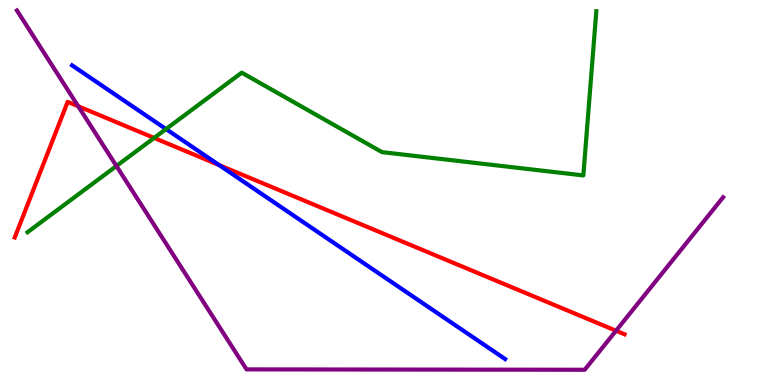[{'lines': ['blue', 'red'], 'intersections': [{'x': 2.83, 'y': 5.71}]}, {'lines': ['green', 'red'], 'intersections': [{'x': 1.99, 'y': 6.42}]}, {'lines': ['purple', 'red'], 'intersections': [{'x': 1.01, 'y': 7.24}, {'x': 7.95, 'y': 1.41}]}, {'lines': ['blue', 'green'], 'intersections': [{'x': 2.14, 'y': 6.65}]}, {'lines': ['blue', 'purple'], 'intersections': []}, {'lines': ['green', 'purple'], 'intersections': [{'x': 1.5, 'y': 5.69}]}]